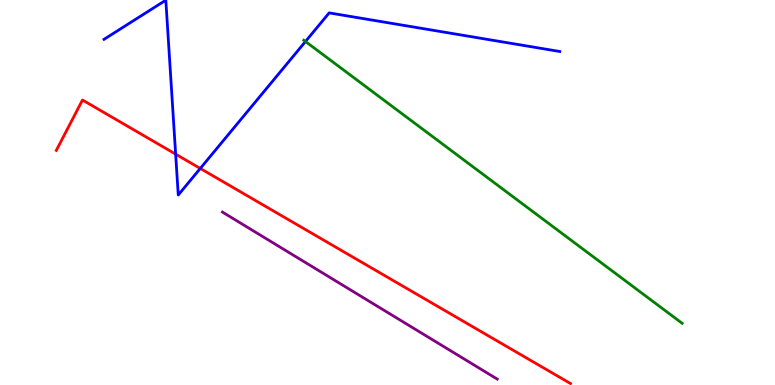[{'lines': ['blue', 'red'], 'intersections': [{'x': 2.27, 'y': 6.0}, {'x': 2.58, 'y': 5.62}]}, {'lines': ['green', 'red'], 'intersections': []}, {'lines': ['purple', 'red'], 'intersections': []}, {'lines': ['blue', 'green'], 'intersections': [{'x': 3.94, 'y': 8.92}]}, {'lines': ['blue', 'purple'], 'intersections': []}, {'lines': ['green', 'purple'], 'intersections': []}]